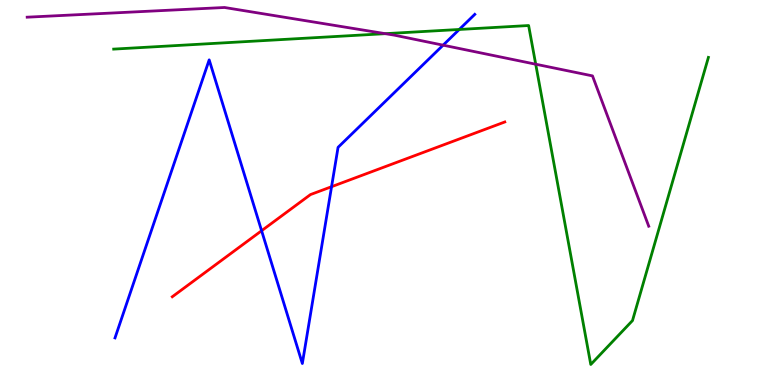[{'lines': ['blue', 'red'], 'intersections': [{'x': 3.38, 'y': 4.01}, {'x': 4.28, 'y': 5.15}]}, {'lines': ['green', 'red'], 'intersections': []}, {'lines': ['purple', 'red'], 'intersections': []}, {'lines': ['blue', 'green'], 'intersections': [{'x': 5.93, 'y': 9.23}]}, {'lines': ['blue', 'purple'], 'intersections': [{'x': 5.72, 'y': 8.83}]}, {'lines': ['green', 'purple'], 'intersections': [{'x': 4.97, 'y': 9.13}, {'x': 6.91, 'y': 8.33}]}]